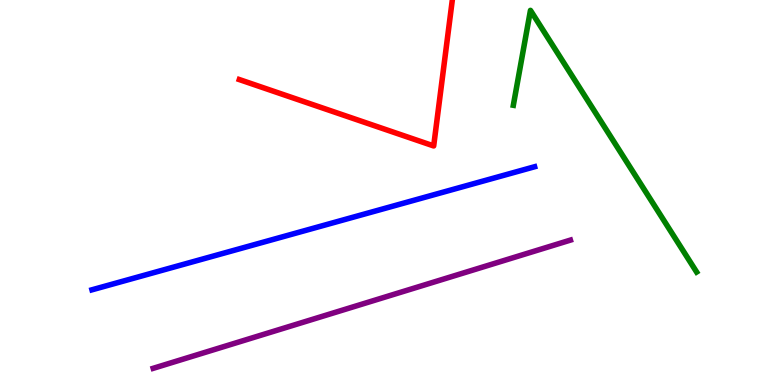[{'lines': ['blue', 'red'], 'intersections': []}, {'lines': ['green', 'red'], 'intersections': []}, {'lines': ['purple', 'red'], 'intersections': []}, {'lines': ['blue', 'green'], 'intersections': []}, {'lines': ['blue', 'purple'], 'intersections': []}, {'lines': ['green', 'purple'], 'intersections': []}]